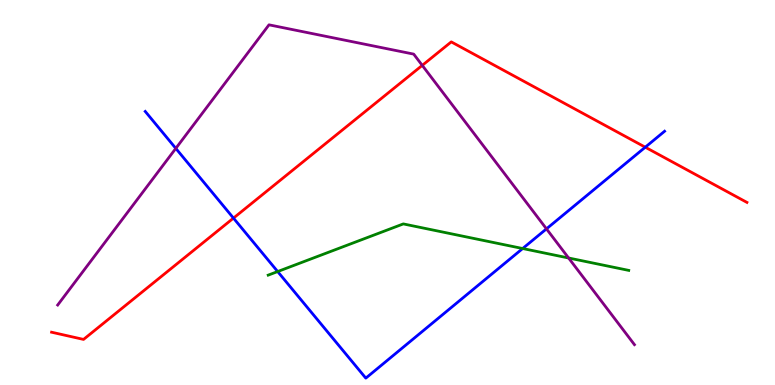[{'lines': ['blue', 'red'], 'intersections': [{'x': 3.01, 'y': 4.33}, {'x': 8.33, 'y': 6.18}]}, {'lines': ['green', 'red'], 'intersections': []}, {'lines': ['purple', 'red'], 'intersections': [{'x': 5.45, 'y': 8.3}]}, {'lines': ['blue', 'green'], 'intersections': [{'x': 3.58, 'y': 2.95}, {'x': 6.74, 'y': 3.54}]}, {'lines': ['blue', 'purple'], 'intersections': [{'x': 2.27, 'y': 6.15}, {'x': 7.05, 'y': 4.06}]}, {'lines': ['green', 'purple'], 'intersections': [{'x': 7.34, 'y': 3.3}]}]